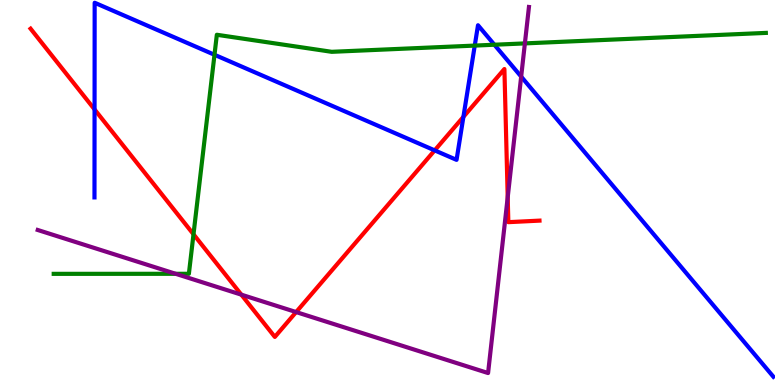[{'lines': ['blue', 'red'], 'intersections': [{'x': 1.22, 'y': 7.16}, {'x': 5.61, 'y': 6.09}, {'x': 5.98, 'y': 6.96}]}, {'lines': ['green', 'red'], 'intersections': [{'x': 2.5, 'y': 3.91}]}, {'lines': ['purple', 'red'], 'intersections': [{'x': 3.11, 'y': 2.35}, {'x': 3.82, 'y': 1.89}, {'x': 6.55, 'y': 4.88}]}, {'lines': ['blue', 'green'], 'intersections': [{'x': 2.77, 'y': 8.58}, {'x': 6.13, 'y': 8.82}, {'x': 6.38, 'y': 8.84}]}, {'lines': ['blue', 'purple'], 'intersections': [{'x': 6.72, 'y': 8.01}]}, {'lines': ['green', 'purple'], 'intersections': [{'x': 2.27, 'y': 2.89}, {'x': 6.77, 'y': 8.87}]}]